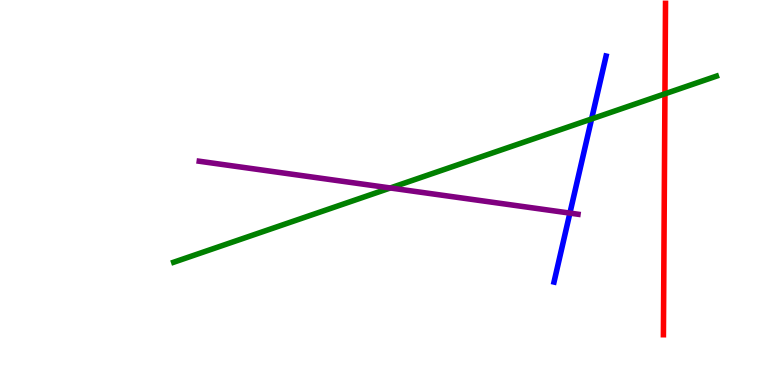[{'lines': ['blue', 'red'], 'intersections': []}, {'lines': ['green', 'red'], 'intersections': [{'x': 8.58, 'y': 7.56}]}, {'lines': ['purple', 'red'], 'intersections': []}, {'lines': ['blue', 'green'], 'intersections': [{'x': 7.63, 'y': 6.91}]}, {'lines': ['blue', 'purple'], 'intersections': [{'x': 7.35, 'y': 4.46}]}, {'lines': ['green', 'purple'], 'intersections': [{'x': 5.04, 'y': 5.12}]}]